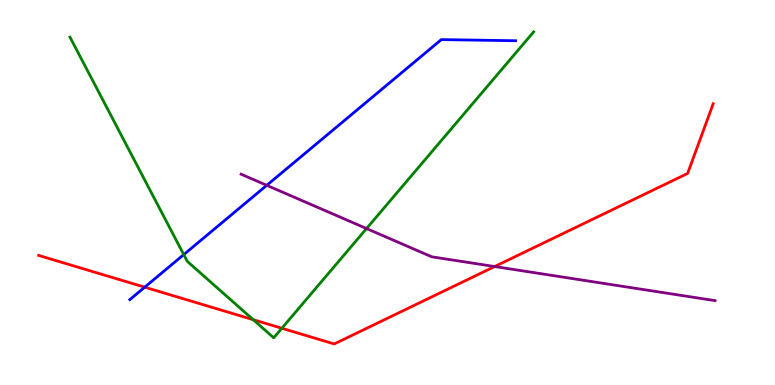[{'lines': ['blue', 'red'], 'intersections': [{'x': 1.87, 'y': 2.54}]}, {'lines': ['green', 'red'], 'intersections': [{'x': 3.27, 'y': 1.7}, {'x': 3.64, 'y': 1.47}]}, {'lines': ['purple', 'red'], 'intersections': [{'x': 6.38, 'y': 3.08}]}, {'lines': ['blue', 'green'], 'intersections': [{'x': 2.37, 'y': 3.39}]}, {'lines': ['blue', 'purple'], 'intersections': [{'x': 3.44, 'y': 5.19}]}, {'lines': ['green', 'purple'], 'intersections': [{'x': 4.73, 'y': 4.06}]}]